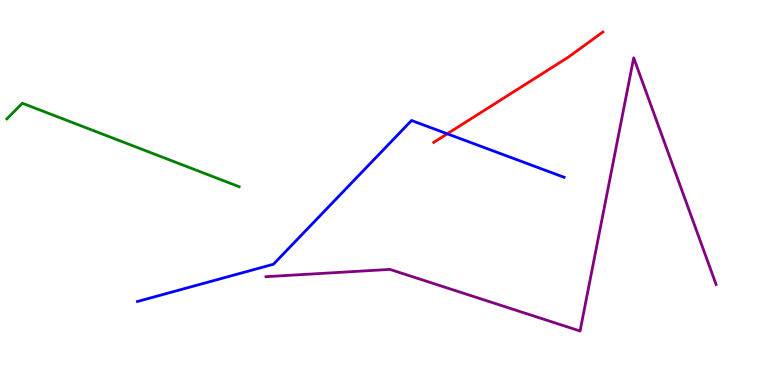[{'lines': ['blue', 'red'], 'intersections': [{'x': 5.77, 'y': 6.52}]}, {'lines': ['green', 'red'], 'intersections': []}, {'lines': ['purple', 'red'], 'intersections': []}, {'lines': ['blue', 'green'], 'intersections': []}, {'lines': ['blue', 'purple'], 'intersections': []}, {'lines': ['green', 'purple'], 'intersections': []}]